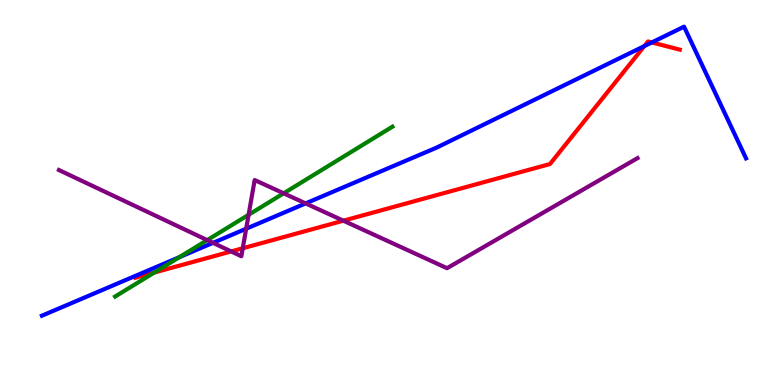[{'lines': ['blue', 'red'], 'intersections': [{'x': 8.31, 'y': 8.8}, {'x': 8.41, 'y': 8.9}]}, {'lines': ['green', 'red'], 'intersections': [{'x': 1.99, 'y': 2.92}]}, {'lines': ['purple', 'red'], 'intersections': [{'x': 2.98, 'y': 3.47}, {'x': 3.13, 'y': 3.55}, {'x': 4.43, 'y': 4.27}]}, {'lines': ['blue', 'green'], 'intersections': [{'x': 2.32, 'y': 3.32}]}, {'lines': ['blue', 'purple'], 'intersections': [{'x': 2.75, 'y': 3.69}, {'x': 3.18, 'y': 4.06}, {'x': 3.94, 'y': 4.72}]}, {'lines': ['green', 'purple'], 'intersections': [{'x': 2.67, 'y': 3.76}, {'x': 3.21, 'y': 4.42}, {'x': 3.66, 'y': 4.98}]}]